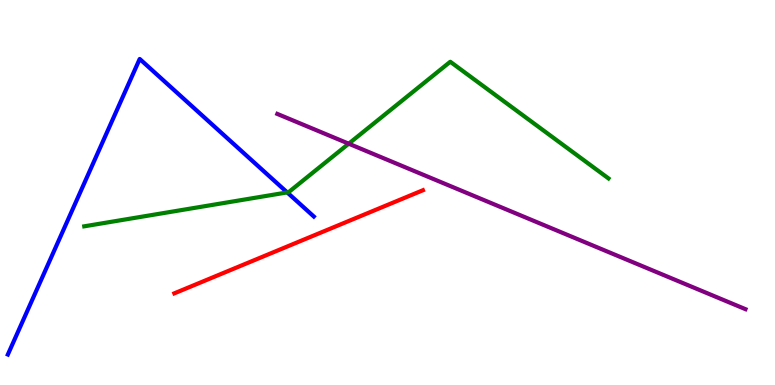[{'lines': ['blue', 'red'], 'intersections': []}, {'lines': ['green', 'red'], 'intersections': []}, {'lines': ['purple', 'red'], 'intersections': []}, {'lines': ['blue', 'green'], 'intersections': [{'x': 3.71, 'y': 5.0}]}, {'lines': ['blue', 'purple'], 'intersections': []}, {'lines': ['green', 'purple'], 'intersections': [{'x': 4.5, 'y': 6.27}]}]